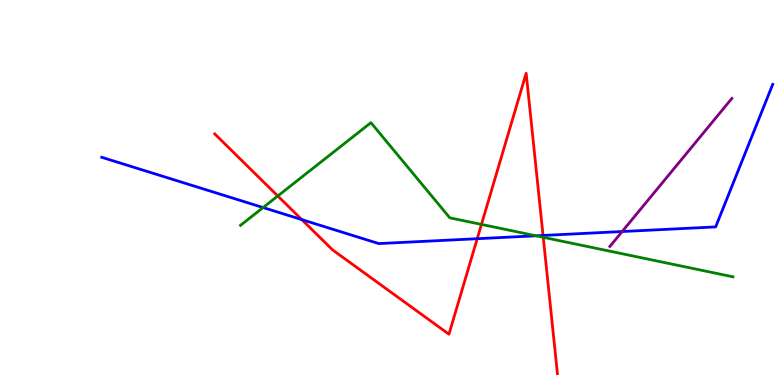[{'lines': ['blue', 'red'], 'intersections': [{'x': 3.89, 'y': 4.3}, {'x': 6.16, 'y': 3.8}, {'x': 7.01, 'y': 3.88}]}, {'lines': ['green', 'red'], 'intersections': [{'x': 3.58, 'y': 4.91}, {'x': 6.21, 'y': 4.17}, {'x': 7.01, 'y': 3.84}]}, {'lines': ['purple', 'red'], 'intersections': []}, {'lines': ['blue', 'green'], 'intersections': [{'x': 3.39, 'y': 4.61}, {'x': 6.92, 'y': 3.88}]}, {'lines': ['blue', 'purple'], 'intersections': [{'x': 8.03, 'y': 3.99}]}, {'lines': ['green', 'purple'], 'intersections': []}]